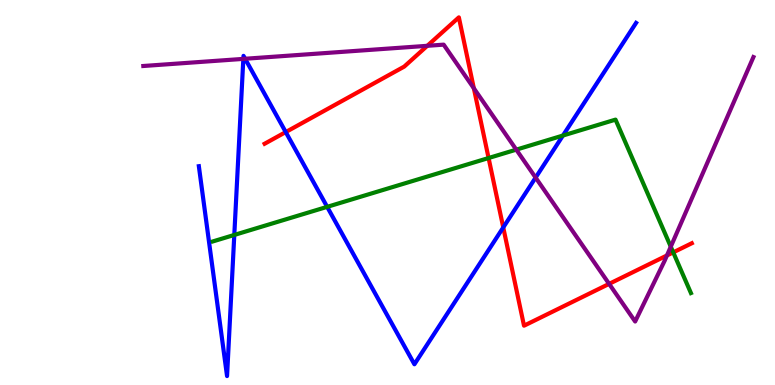[{'lines': ['blue', 'red'], 'intersections': [{'x': 3.69, 'y': 6.57}, {'x': 6.49, 'y': 4.09}]}, {'lines': ['green', 'red'], 'intersections': [{'x': 6.3, 'y': 5.9}, {'x': 8.69, 'y': 3.45}]}, {'lines': ['purple', 'red'], 'intersections': [{'x': 5.51, 'y': 8.81}, {'x': 6.11, 'y': 7.71}, {'x': 7.86, 'y': 2.63}, {'x': 8.61, 'y': 3.36}]}, {'lines': ['blue', 'green'], 'intersections': [{'x': 3.02, 'y': 3.9}, {'x': 4.22, 'y': 4.63}, {'x': 7.26, 'y': 6.48}]}, {'lines': ['blue', 'purple'], 'intersections': [{'x': 3.14, 'y': 8.47}, {'x': 3.16, 'y': 8.47}, {'x': 6.91, 'y': 5.39}]}, {'lines': ['green', 'purple'], 'intersections': [{'x': 6.66, 'y': 6.11}, {'x': 8.66, 'y': 3.59}]}]